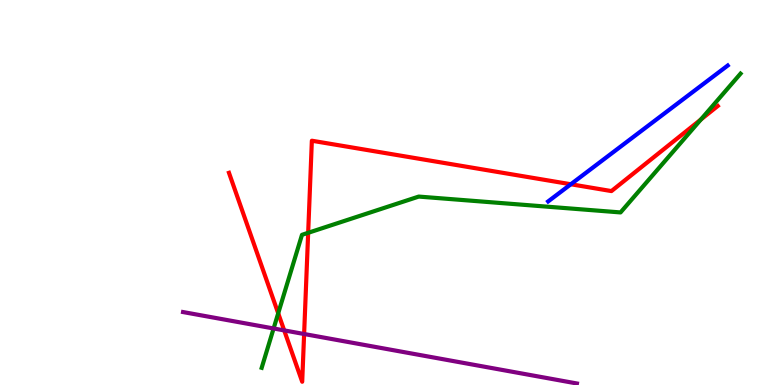[{'lines': ['blue', 'red'], 'intersections': [{'x': 7.37, 'y': 5.21}]}, {'lines': ['green', 'red'], 'intersections': [{'x': 3.59, 'y': 1.86}, {'x': 3.98, 'y': 3.95}, {'x': 9.04, 'y': 6.9}]}, {'lines': ['purple', 'red'], 'intersections': [{'x': 3.67, 'y': 1.42}, {'x': 3.92, 'y': 1.32}]}, {'lines': ['blue', 'green'], 'intersections': []}, {'lines': ['blue', 'purple'], 'intersections': []}, {'lines': ['green', 'purple'], 'intersections': [{'x': 3.53, 'y': 1.47}]}]